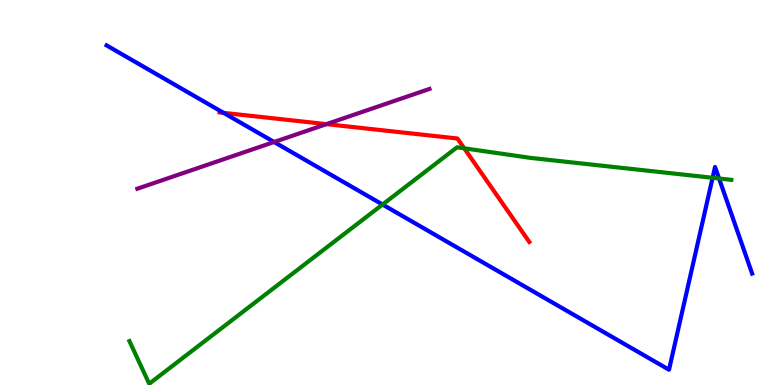[{'lines': ['blue', 'red'], 'intersections': [{'x': 2.88, 'y': 7.07}]}, {'lines': ['green', 'red'], 'intersections': [{'x': 5.99, 'y': 6.15}]}, {'lines': ['purple', 'red'], 'intersections': [{'x': 4.21, 'y': 6.78}]}, {'lines': ['blue', 'green'], 'intersections': [{'x': 4.94, 'y': 4.69}, {'x': 9.19, 'y': 5.38}, {'x': 9.28, 'y': 5.36}]}, {'lines': ['blue', 'purple'], 'intersections': [{'x': 3.54, 'y': 6.31}]}, {'lines': ['green', 'purple'], 'intersections': []}]